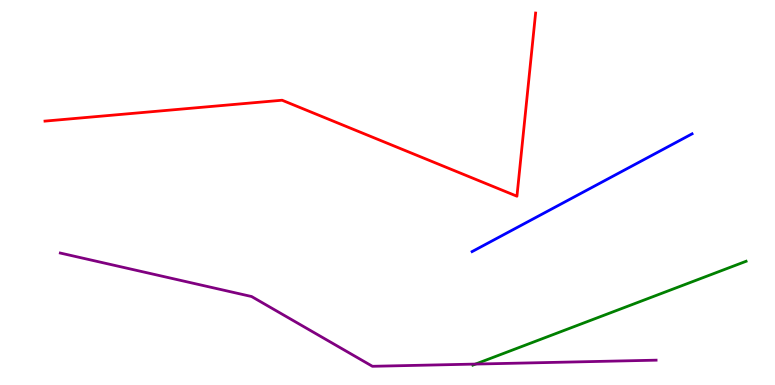[{'lines': ['blue', 'red'], 'intersections': []}, {'lines': ['green', 'red'], 'intersections': []}, {'lines': ['purple', 'red'], 'intersections': []}, {'lines': ['blue', 'green'], 'intersections': []}, {'lines': ['blue', 'purple'], 'intersections': []}, {'lines': ['green', 'purple'], 'intersections': [{'x': 6.14, 'y': 0.544}]}]